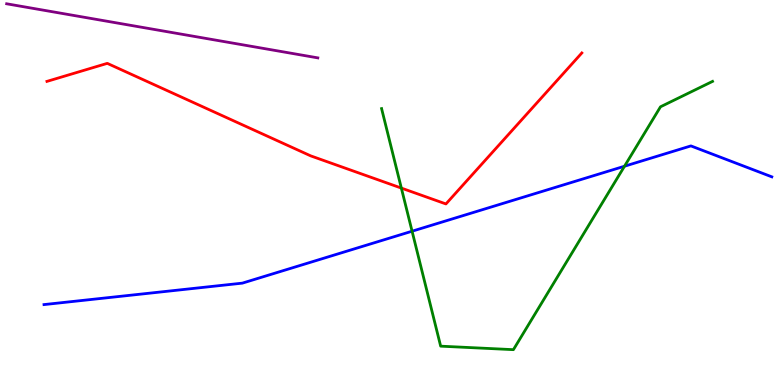[{'lines': ['blue', 'red'], 'intersections': []}, {'lines': ['green', 'red'], 'intersections': [{'x': 5.18, 'y': 5.11}]}, {'lines': ['purple', 'red'], 'intersections': []}, {'lines': ['blue', 'green'], 'intersections': [{'x': 5.32, 'y': 3.99}, {'x': 8.06, 'y': 5.68}]}, {'lines': ['blue', 'purple'], 'intersections': []}, {'lines': ['green', 'purple'], 'intersections': []}]